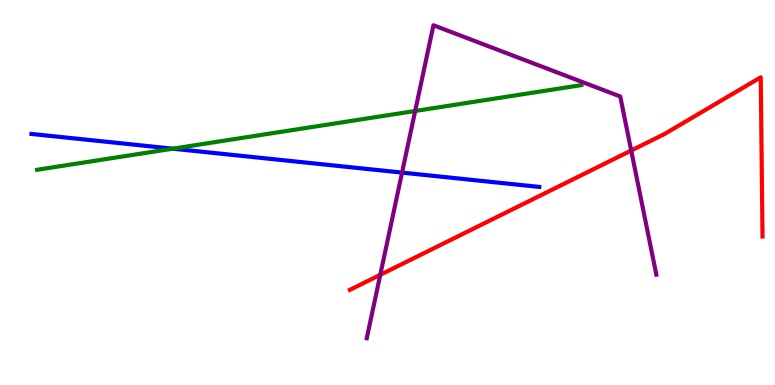[{'lines': ['blue', 'red'], 'intersections': []}, {'lines': ['green', 'red'], 'intersections': []}, {'lines': ['purple', 'red'], 'intersections': [{'x': 4.91, 'y': 2.86}, {'x': 8.14, 'y': 6.09}]}, {'lines': ['blue', 'green'], 'intersections': [{'x': 2.23, 'y': 6.14}]}, {'lines': ['blue', 'purple'], 'intersections': [{'x': 5.19, 'y': 5.52}]}, {'lines': ['green', 'purple'], 'intersections': [{'x': 5.36, 'y': 7.12}]}]